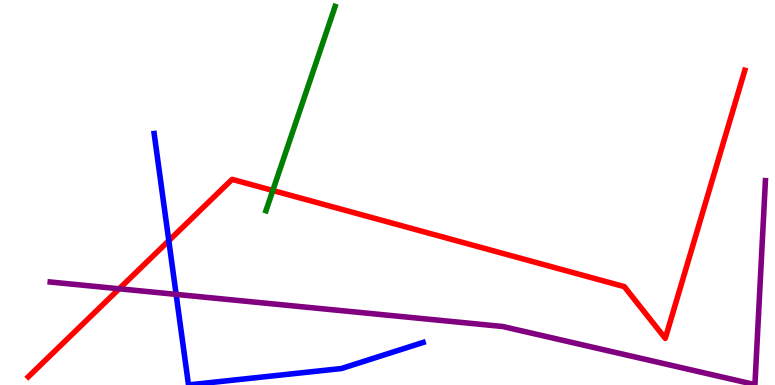[{'lines': ['blue', 'red'], 'intersections': [{'x': 2.18, 'y': 3.75}]}, {'lines': ['green', 'red'], 'intersections': [{'x': 3.52, 'y': 5.05}]}, {'lines': ['purple', 'red'], 'intersections': [{'x': 1.54, 'y': 2.5}]}, {'lines': ['blue', 'green'], 'intersections': []}, {'lines': ['blue', 'purple'], 'intersections': [{'x': 2.27, 'y': 2.35}]}, {'lines': ['green', 'purple'], 'intersections': []}]